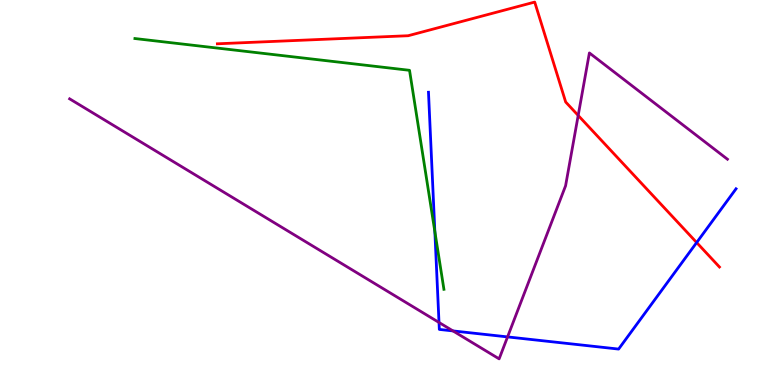[{'lines': ['blue', 'red'], 'intersections': [{'x': 8.99, 'y': 3.7}]}, {'lines': ['green', 'red'], 'intersections': []}, {'lines': ['purple', 'red'], 'intersections': [{'x': 7.46, 'y': 7.0}]}, {'lines': ['blue', 'green'], 'intersections': [{'x': 5.61, 'y': 3.99}]}, {'lines': ['blue', 'purple'], 'intersections': [{'x': 5.66, 'y': 1.62}, {'x': 5.84, 'y': 1.4}, {'x': 6.55, 'y': 1.25}]}, {'lines': ['green', 'purple'], 'intersections': []}]